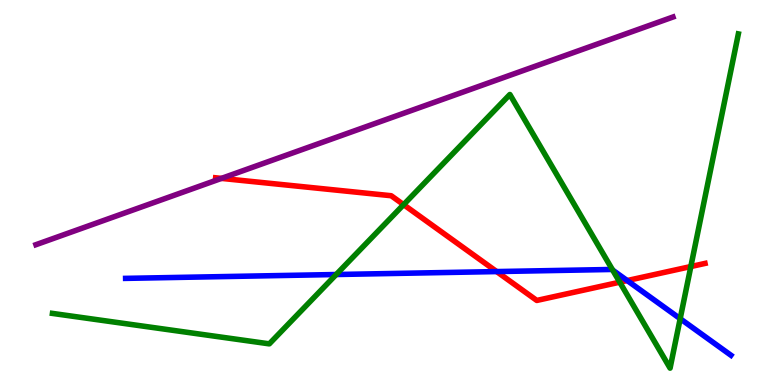[{'lines': ['blue', 'red'], 'intersections': [{'x': 6.41, 'y': 2.95}, {'x': 8.09, 'y': 2.71}]}, {'lines': ['green', 'red'], 'intersections': [{'x': 5.21, 'y': 4.68}, {'x': 8.0, 'y': 2.67}, {'x': 8.91, 'y': 3.08}]}, {'lines': ['purple', 'red'], 'intersections': [{'x': 2.86, 'y': 5.37}]}, {'lines': ['blue', 'green'], 'intersections': [{'x': 4.34, 'y': 2.87}, {'x': 7.91, 'y': 2.98}, {'x': 8.78, 'y': 1.72}]}, {'lines': ['blue', 'purple'], 'intersections': []}, {'lines': ['green', 'purple'], 'intersections': []}]